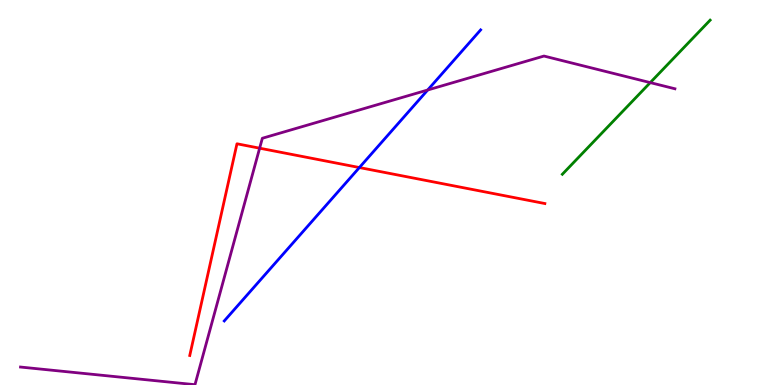[{'lines': ['blue', 'red'], 'intersections': [{'x': 4.64, 'y': 5.65}]}, {'lines': ['green', 'red'], 'intersections': []}, {'lines': ['purple', 'red'], 'intersections': [{'x': 3.35, 'y': 6.15}]}, {'lines': ['blue', 'green'], 'intersections': []}, {'lines': ['blue', 'purple'], 'intersections': [{'x': 5.52, 'y': 7.66}]}, {'lines': ['green', 'purple'], 'intersections': [{'x': 8.39, 'y': 7.85}]}]